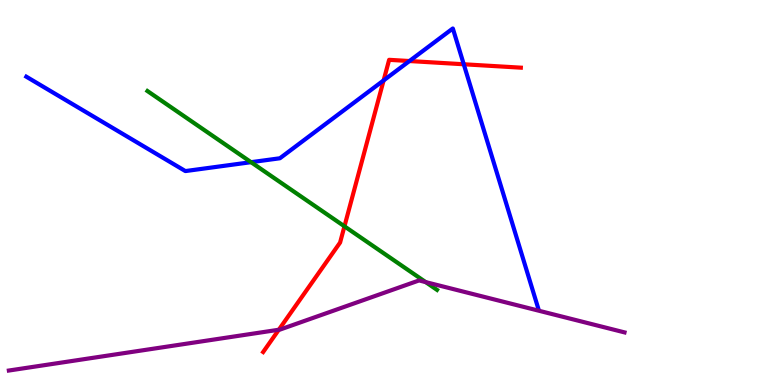[{'lines': ['blue', 'red'], 'intersections': [{'x': 4.95, 'y': 7.91}, {'x': 5.28, 'y': 8.41}, {'x': 5.98, 'y': 8.33}]}, {'lines': ['green', 'red'], 'intersections': [{'x': 4.44, 'y': 4.12}]}, {'lines': ['purple', 'red'], 'intersections': [{'x': 3.6, 'y': 1.44}]}, {'lines': ['blue', 'green'], 'intersections': [{'x': 3.24, 'y': 5.79}]}, {'lines': ['blue', 'purple'], 'intersections': []}, {'lines': ['green', 'purple'], 'intersections': [{'x': 5.49, 'y': 2.67}]}]